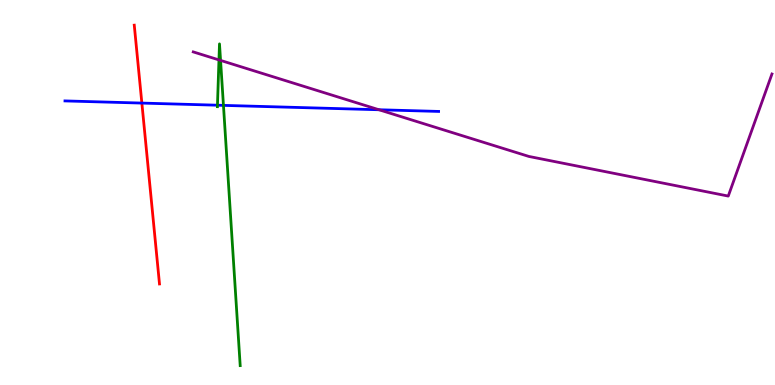[{'lines': ['blue', 'red'], 'intersections': [{'x': 1.83, 'y': 7.32}]}, {'lines': ['green', 'red'], 'intersections': []}, {'lines': ['purple', 'red'], 'intersections': []}, {'lines': ['blue', 'green'], 'intersections': [{'x': 2.81, 'y': 7.27}, {'x': 2.88, 'y': 7.26}]}, {'lines': ['blue', 'purple'], 'intersections': [{'x': 4.89, 'y': 7.15}]}, {'lines': ['green', 'purple'], 'intersections': [{'x': 2.83, 'y': 8.44}, {'x': 2.85, 'y': 8.43}]}]